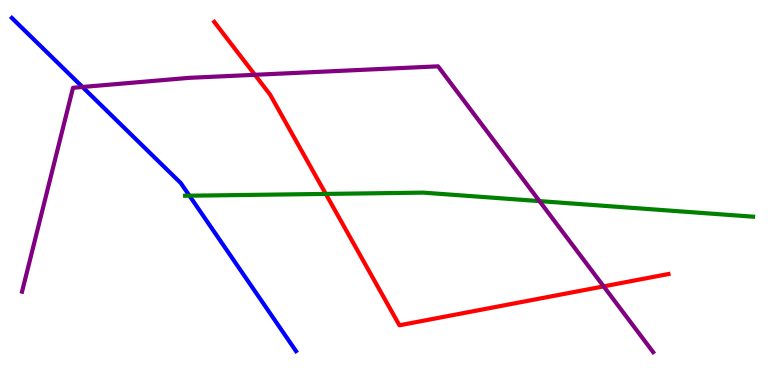[{'lines': ['blue', 'red'], 'intersections': []}, {'lines': ['green', 'red'], 'intersections': [{'x': 4.2, 'y': 4.96}]}, {'lines': ['purple', 'red'], 'intersections': [{'x': 3.29, 'y': 8.06}, {'x': 7.79, 'y': 2.56}]}, {'lines': ['blue', 'green'], 'intersections': [{'x': 2.44, 'y': 4.92}]}, {'lines': ['blue', 'purple'], 'intersections': [{'x': 1.06, 'y': 7.74}]}, {'lines': ['green', 'purple'], 'intersections': [{'x': 6.96, 'y': 4.78}]}]